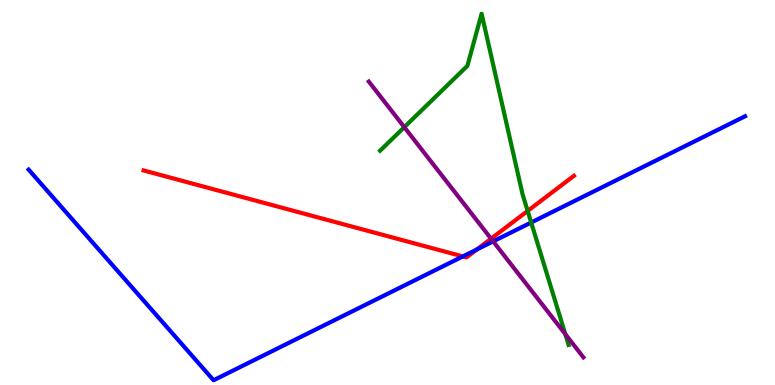[{'lines': ['blue', 'red'], 'intersections': [{'x': 5.97, 'y': 3.34}, {'x': 6.15, 'y': 3.52}]}, {'lines': ['green', 'red'], 'intersections': [{'x': 6.81, 'y': 4.52}]}, {'lines': ['purple', 'red'], 'intersections': [{'x': 6.34, 'y': 3.8}]}, {'lines': ['blue', 'green'], 'intersections': [{'x': 6.85, 'y': 4.22}]}, {'lines': ['blue', 'purple'], 'intersections': [{'x': 6.36, 'y': 3.73}]}, {'lines': ['green', 'purple'], 'intersections': [{'x': 5.22, 'y': 6.7}, {'x': 7.29, 'y': 1.32}]}]